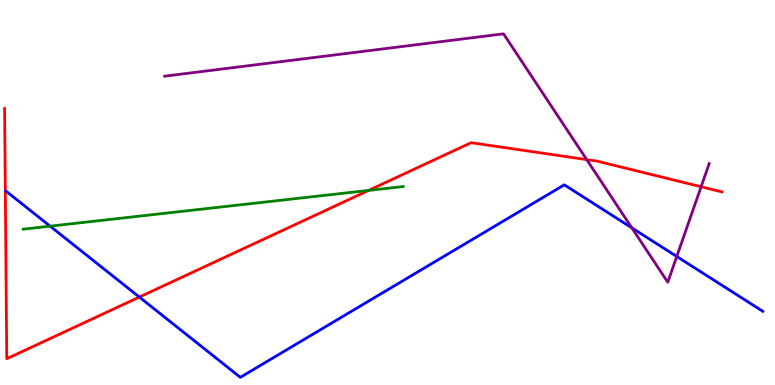[{'lines': ['blue', 'red'], 'intersections': [{'x': 1.8, 'y': 2.28}]}, {'lines': ['green', 'red'], 'intersections': [{'x': 4.76, 'y': 5.05}]}, {'lines': ['purple', 'red'], 'intersections': [{'x': 7.57, 'y': 5.85}, {'x': 9.05, 'y': 5.15}]}, {'lines': ['blue', 'green'], 'intersections': [{'x': 0.646, 'y': 4.13}]}, {'lines': ['blue', 'purple'], 'intersections': [{'x': 8.15, 'y': 4.08}, {'x': 8.73, 'y': 3.34}]}, {'lines': ['green', 'purple'], 'intersections': []}]